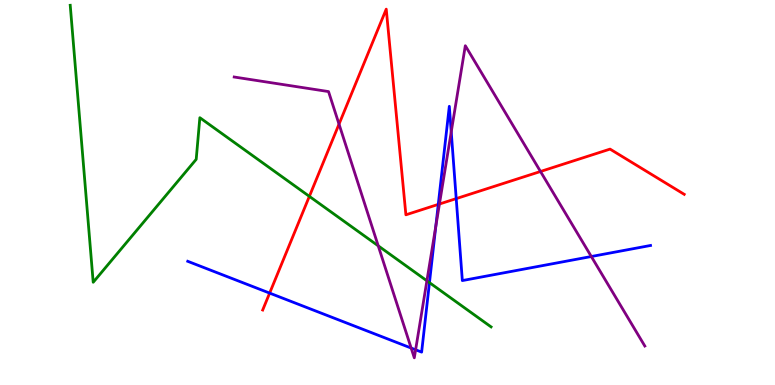[{'lines': ['blue', 'red'], 'intersections': [{'x': 3.48, 'y': 2.39}, {'x': 5.66, 'y': 4.69}, {'x': 5.89, 'y': 4.84}]}, {'lines': ['green', 'red'], 'intersections': [{'x': 3.99, 'y': 4.9}]}, {'lines': ['purple', 'red'], 'intersections': [{'x': 4.37, 'y': 6.78}, {'x': 5.67, 'y': 4.7}, {'x': 6.97, 'y': 5.55}]}, {'lines': ['blue', 'green'], 'intersections': [{'x': 5.54, 'y': 2.66}]}, {'lines': ['blue', 'purple'], 'intersections': [{'x': 5.31, 'y': 0.96}, {'x': 5.36, 'y': 0.915}, {'x': 5.62, 'y': 4.12}, {'x': 5.82, 'y': 6.57}, {'x': 7.63, 'y': 3.34}]}, {'lines': ['green', 'purple'], 'intersections': [{'x': 4.88, 'y': 3.61}, {'x': 5.51, 'y': 2.71}]}]